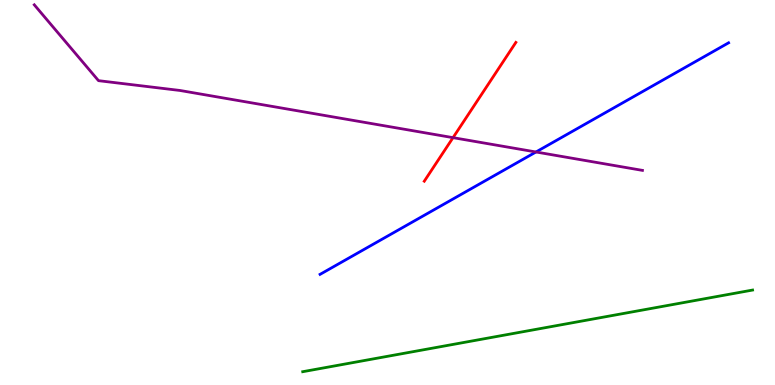[{'lines': ['blue', 'red'], 'intersections': []}, {'lines': ['green', 'red'], 'intersections': []}, {'lines': ['purple', 'red'], 'intersections': [{'x': 5.85, 'y': 6.42}]}, {'lines': ['blue', 'green'], 'intersections': []}, {'lines': ['blue', 'purple'], 'intersections': [{'x': 6.92, 'y': 6.05}]}, {'lines': ['green', 'purple'], 'intersections': []}]